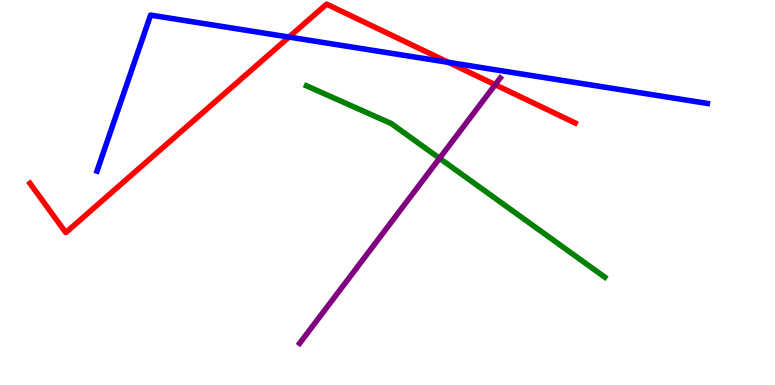[{'lines': ['blue', 'red'], 'intersections': [{'x': 3.73, 'y': 9.04}, {'x': 5.79, 'y': 8.38}]}, {'lines': ['green', 'red'], 'intersections': []}, {'lines': ['purple', 'red'], 'intersections': [{'x': 6.39, 'y': 7.8}]}, {'lines': ['blue', 'green'], 'intersections': []}, {'lines': ['blue', 'purple'], 'intersections': []}, {'lines': ['green', 'purple'], 'intersections': [{'x': 5.67, 'y': 5.89}]}]